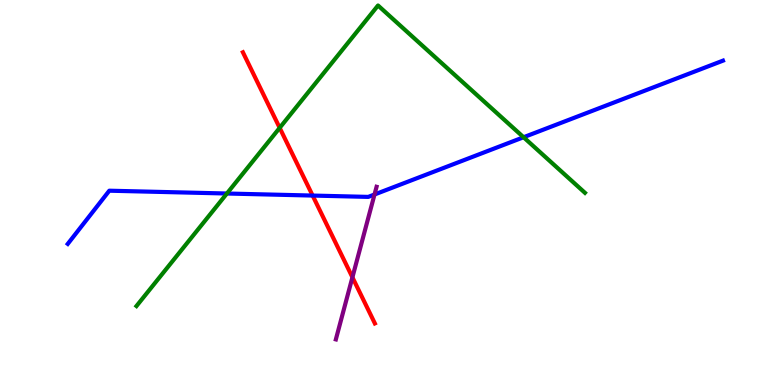[{'lines': ['blue', 'red'], 'intersections': [{'x': 4.03, 'y': 4.92}]}, {'lines': ['green', 'red'], 'intersections': [{'x': 3.61, 'y': 6.68}]}, {'lines': ['purple', 'red'], 'intersections': [{'x': 4.55, 'y': 2.8}]}, {'lines': ['blue', 'green'], 'intersections': [{'x': 2.93, 'y': 4.97}, {'x': 6.76, 'y': 6.44}]}, {'lines': ['blue', 'purple'], 'intersections': [{'x': 4.83, 'y': 4.95}]}, {'lines': ['green', 'purple'], 'intersections': []}]